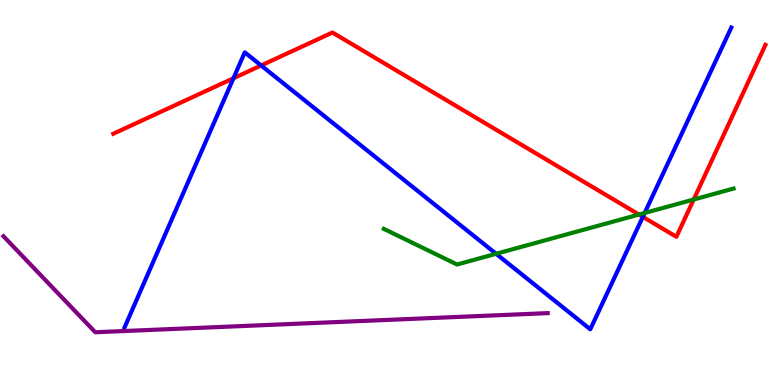[{'lines': ['blue', 'red'], 'intersections': [{'x': 3.01, 'y': 7.97}, {'x': 3.37, 'y': 8.3}, {'x': 8.29, 'y': 4.37}]}, {'lines': ['green', 'red'], 'intersections': [{'x': 8.24, 'y': 4.43}, {'x': 8.95, 'y': 4.82}]}, {'lines': ['purple', 'red'], 'intersections': []}, {'lines': ['blue', 'green'], 'intersections': [{'x': 6.4, 'y': 3.41}, {'x': 8.32, 'y': 4.47}]}, {'lines': ['blue', 'purple'], 'intersections': []}, {'lines': ['green', 'purple'], 'intersections': []}]